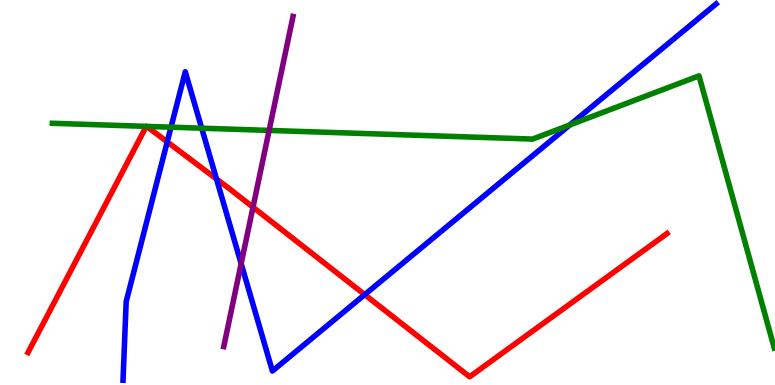[{'lines': ['blue', 'red'], 'intersections': [{'x': 2.16, 'y': 6.32}, {'x': 2.79, 'y': 5.35}, {'x': 4.71, 'y': 2.35}]}, {'lines': ['green', 'red'], 'intersections': [{'x': 1.89, 'y': 6.72}, {'x': 1.89, 'y': 6.72}]}, {'lines': ['purple', 'red'], 'intersections': [{'x': 3.26, 'y': 4.62}]}, {'lines': ['blue', 'green'], 'intersections': [{'x': 2.21, 'y': 6.7}, {'x': 2.6, 'y': 6.67}, {'x': 7.35, 'y': 6.75}]}, {'lines': ['blue', 'purple'], 'intersections': [{'x': 3.11, 'y': 3.15}]}, {'lines': ['green', 'purple'], 'intersections': [{'x': 3.47, 'y': 6.61}]}]